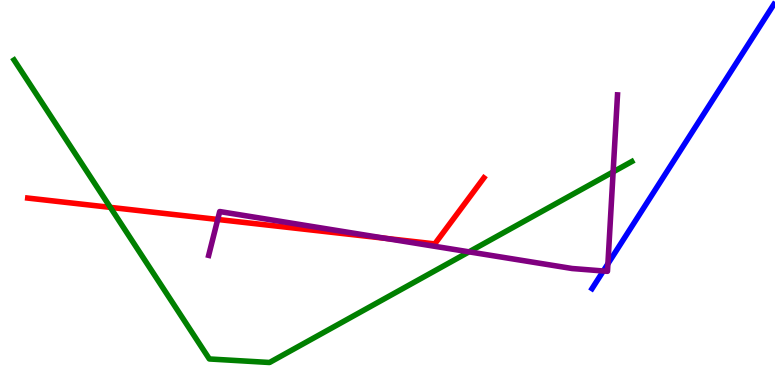[{'lines': ['blue', 'red'], 'intersections': []}, {'lines': ['green', 'red'], 'intersections': [{'x': 1.42, 'y': 4.61}]}, {'lines': ['purple', 'red'], 'intersections': [{'x': 2.81, 'y': 4.3}, {'x': 4.97, 'y': 3.81}]}, {'lines': ['blue', 'green'], 'intersections': []}, {'lines': ['blue', 'purple'], 'intersections': [{'x': 7.78, 'y': 2.96}, {'x': 7.84, 'y': 3.15}]}, {'lines': ['green', 'purple'], 'intersections': [{'x': 6.05, 'y': 3.46}, {'x': 7.91, 'y': 5.53}]}]